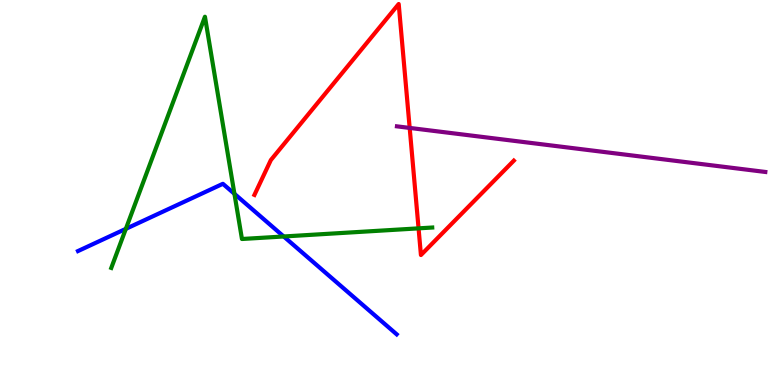[{'lines': ['blue', 'red'], 'intersections': []}, {'lines': ['green', 'red'], 'intersections': [{'x': 5.4, 'y': 4.07}]}, {'lines': ['purple', 'red'], 'intersections': [{'x': 5.29, 'y': 6.68}]}, {'lines': ['blue', 'green'], 'intersections': [{'x': 1.62, 'y': 4.06}, {'x': 3.02, 'y': 4.97}, {'x': 3.66, 'y': 3.86}]}, {'lines': ['blue', 'purple'], 'intersections': []}, {'lines': ['green', 'purple'], 'intersections': []}]